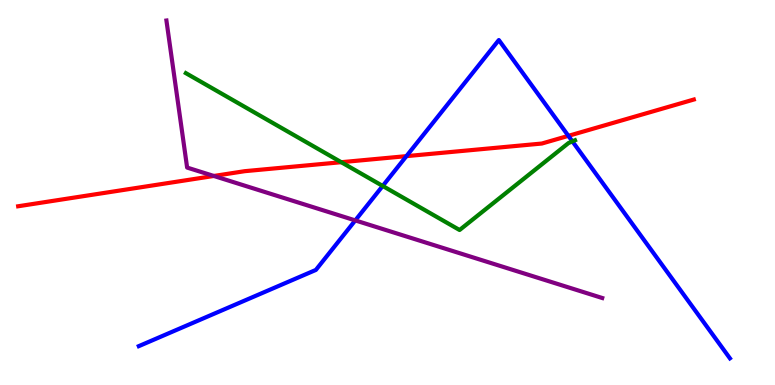[{'lines': ['blue', 'red'], 'intersections': [{'x': 5.24, 'y': 5.94}, {'x': 7.33, 'y': 6.47}]}, {'lines': ['green', 'red'], 'intersections': [{'x': 4.4, 'y': 5.79}]}, {'lines': ['purple', 'red'], 'intersections': [{'x': 2.76, 'y': 5.43}]}, {'lines': ['blue', 'green'], 'intersections': [{'x': 4.94, 'y': 5.17}, {'x': 7.39, 'y': 6.33}]}, {'lines': ['blue', 'purple'], 'intersections': [{'x': 4.58, 'y': 4.28}]}, {'lines': ['green', 'purple'], 'intersections': []}]